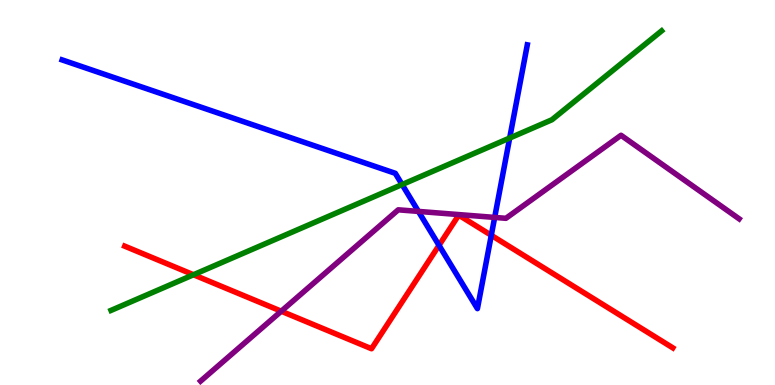[{'lines': ['blue', 'red'], 'intersections': [{'x': 5.66, 'y': 3.63}, {'x': 6.34, 'y': 3.89}]}, {'lines': ['green', 'red'], 'intersections': [{'x': 2.5, 'y': 2.86}]}, {'lines': ['purple', 'red'], 'intersections': [{'x': 3.63, 'y': 1.92}]}, {'lines': ['blue', 'green'], 'intersections': [{'x': 5.19, 'y': 5.21}, {'x': 6.58, 'y': 6.41}]}, {'lines': ['blue', 'purple'], 'intersections': [{'x': 5.4, 'y': 4.51}, {'x': 6.38, 'y': 4.35}]}, {'lines': ['green', 'purple'], 'intersections': []}]